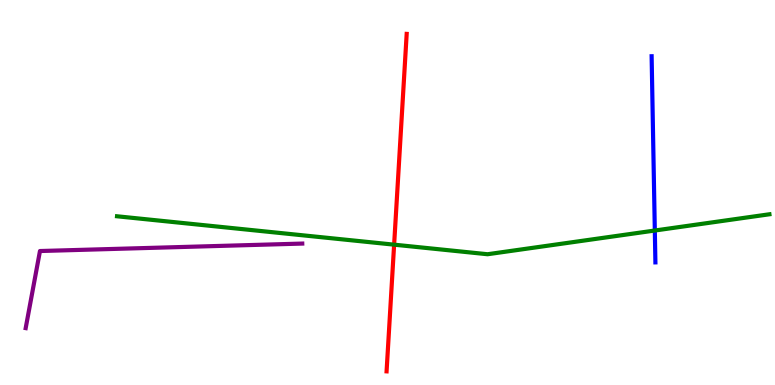[{'lines': ['blue', 'red'], 'intersections': []}, {'lines': ['green', 'red'], 'intersections': [{'x': 5.09, 'y': 3.65}]}, {'lines': ['purple', 'red'], 'intersections': []}, {'lines': ['blue', 'green'], 'intersections': [{'x': 8.45, 'y': 4.01}]}, {'lines': ['blue', 'purple'], 'intersections': []}, {'lines': ['green', 'purple'], 'intersections': []}]